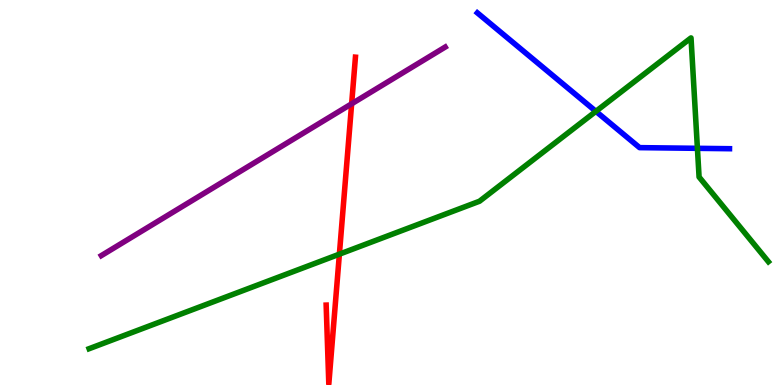[{'lines': ['blue', 'red'], 'intersections': []}, {'lines': ['green', 'red'], 'intersections': [{'x': 4.38, 'y': 3.4}]}, {'lines': ['purple', 'red'], 'intersections': [{'x': 4.54, 'y': 7.3}]}, {'lines': ['blue', 'green'], 'intersections': [{'x': 7.69, 'y': 7.11}, {'x': 9.0, 'y': 6.15}]}, {'lines': ['blue', 'purple'], 'intersections': []}, {'lines': ['green', 'purple'], 'intersections': []}]